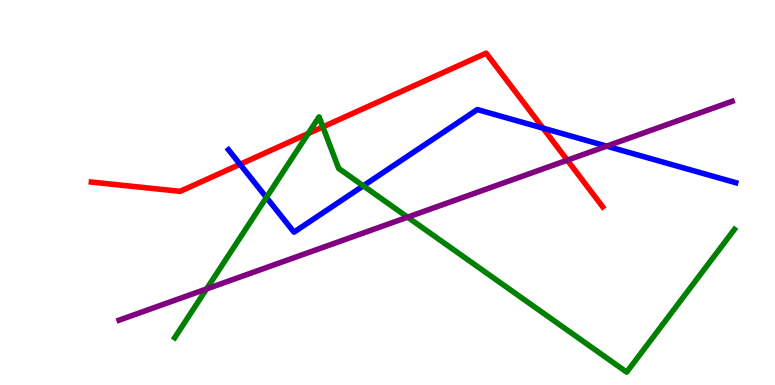[{'lines': ['blue', 'red'], 'intersections': [{'x': 3.1, 'y': 5.73}, {'x': 7.01, 'y': 6.67}]}, {'lines': ['green', 'red'], 'intersections': [{'x': 3.98, 'y': 6.53}, {'x': 4.17, 'y': 6.7}]}, {'lines': ['purple', 'red'], 'intersections': [{'x': 7.32, 'y': 5.84}]}, {'lines': ['blue', 'green'], 'intersections': [{'x': 3.44, 'y': 4.87}, {'x': 4.69, 'y': 5.17}]}, {'lines': ['blue', 'purple'], 'intersections': [{'x': 7.83, 'y': 6.2}]}, {'lines': ['green', 'purple'], 'intersections': [{'x': 2.67, 'y': 2.5}, {'x': 5.26, 'y': 4.36}]}]